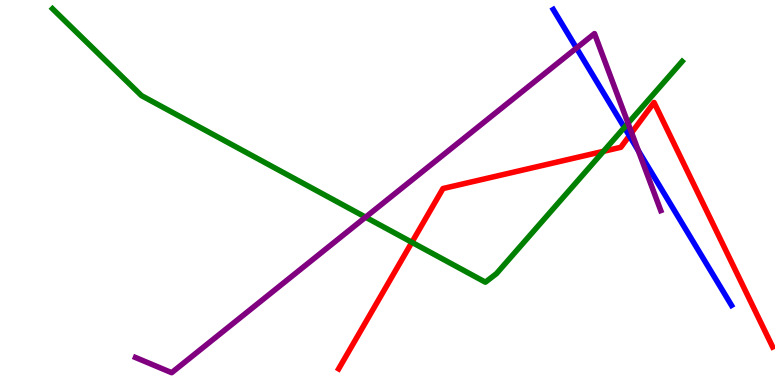[{'lines': ['blue', 'red'], 'intersections': [{'x': 8.12, 'y': 6.47}]}, {'lines': ['green', 'red'], 'intersections': [{'x': 5.31, 'y': 3.71}, {'x': 7.79, 'y': 6.07}]}, {'lines': ['purple', 'red'], 'intersections': [{'x': 8.15, 'y': 6.55}]}, {'lines': ['blue', 'green'], 'intersections': [{'x': 8.06, 'y': 6.69}]}, {'lines': ['blue', 'purple'], 'intersections': [{'x': 7.44, 'y': 8.75}, {'x': 8.24, 'y': 6.09}]}, {'lines': ['green', 'purple'], 'intersections': [{'x': 4.72, 'y': 4.36}, {'x': 8.1, 'y': 6.8}]}]